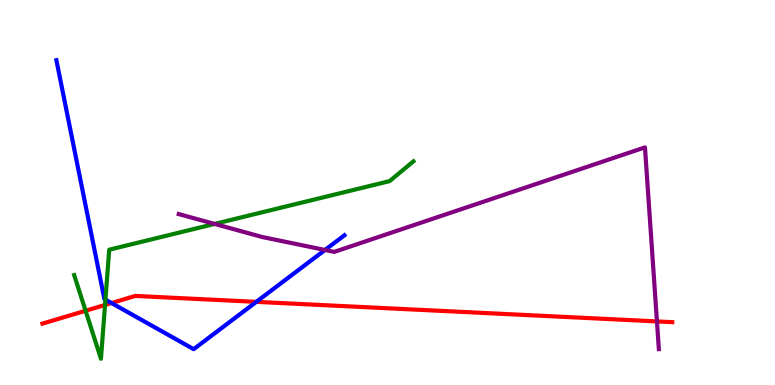[{'lines': ['blue', 'red'], 'intersections': [{'x': 1.44, 'y': 2.13}, {'x': 3.31, 'y': 2.16}]}, {'lines': ['green', 'red'], 'intersections': [{'x': 1.1, 'y': 1.93}, {'x': 1.36, 'y': 2.08}]}, {'lines': ['purple', 'red'], 'intersections': [{'x': 8.48, 'y': 1.65}]}, {'lines': ['blue', 'green'], 'intersections': [{'x': 1.36, 'y': 2.22}]}, {'lines': ['blue', 'purple'], 'intersections': [{'x': 4.19, 'y': 3.51}]}, {'lines': ['green', 'purple'], 'intersections': [{'x': 2.77, 'y': 4.18}]}]